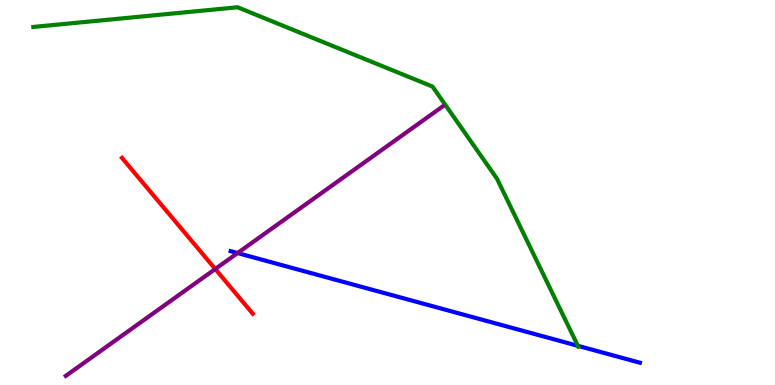[{'lines': ['blue', 'red'], 'intersections': []}, {'lines': ['green', 'red'], 'intersections': []}, {'lines': ['purple', 'red'], 'intersections': [{'x': 2.78, 'y': 3.01}]}, {'lines': ['blue', 'green'], 'intersections': [{'x': 7.46, 'y': 1.02}]}, {'lines': ['blue', 'purple'], 'intersections': [{'x': 3.07, 'y': 3.43}]}, {'lines': ['green', 'purple'], 'intersections': []}]